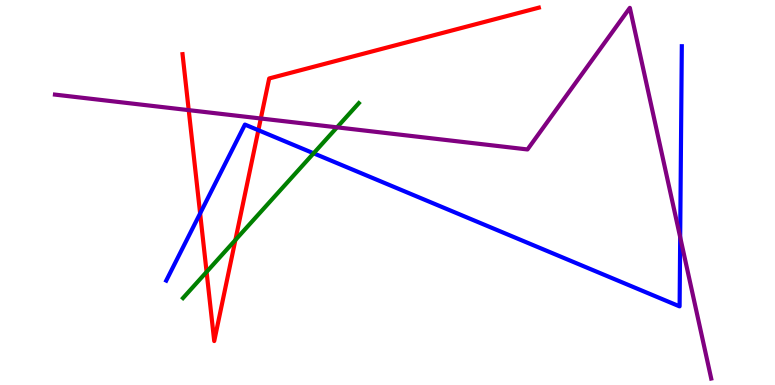[{'lines': ['blue', 'red'], 'intersections': [{'x': 2.58, 'y': 4.46}, {'x': 3.33, 'y': 6.62}]}, {'lines': ['green', 'red'], 'intersections': [{'x': 2.67, 'y': 2.94}, {'x': 3.04, 'y': 3.77}]}, {'lines': ['purple', 'red'], 'intersections': [{'x': 2.44, 'y': 7.14}, {'x': 3.37, 'y': 6.92}]}, {'lines': ['blue', 'green'], 'intersections': [{'x': 4.05, 'y': 6.02}]}, {'lines': ['blue', 'purple'], 'intersections': [{'x': 8.78, 'y': 3.84}]}, {'lines': ['green', 'purple'], 'intersections': [{'x': 4.35, 'y': 6.69}]}]